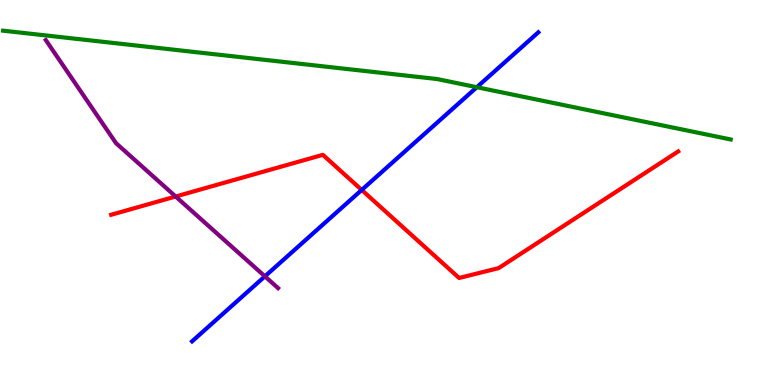[{'lines': ['blue', 'red'], 'intersections': [{'x': 4.67, 'y': 5.07}]}, {'lines': ['green', 'red'], 'intersections': []}, {'lines': ['purple', 'red'], 'intersections': [{'x': 2.27, 'y': 4.9}]}, {'lines': ['blue', 'green'], 'intersections': [{'x': 6.15, 'y': 7.73}]}, {'lines': ['blue', 'purple'], 'intersections': [{'x': 3.42, 'y': 2.82}]}, {'lines': ['green', 'purple'], 'intersections': []}]